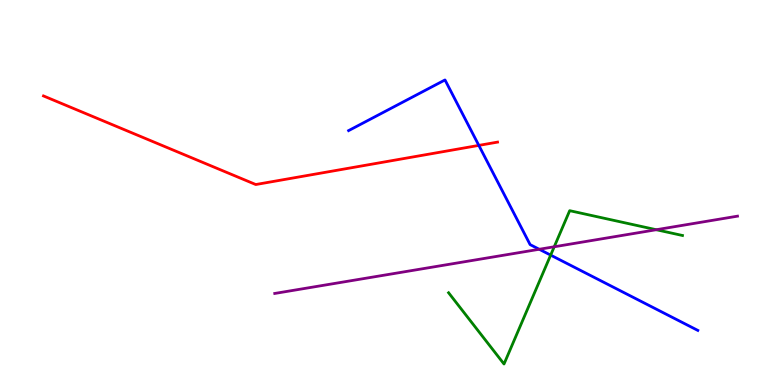[{'lines': ['blue', 'red'], 'intersections': [{'x': 6.18, 'y': 6.22}]}, {'lines': ['green', 'red'], 'intersections': []}, {'lines': ['purple', 'red'], 'intersections': []}, {'lines': ['blue', 'green'], 'intersections': [{'x': 7.11, 'y': 3.37}]}, {'lines': ['blue', 'purple'], 'intersections': [{'x': 6.96, 'y': 3.53}]}, {'lines': ['green', 'purple'], 'intersections': [{'x': 7.15, 'y': 3.59}, {'x': 8.47, 'y': 4.03}]}]